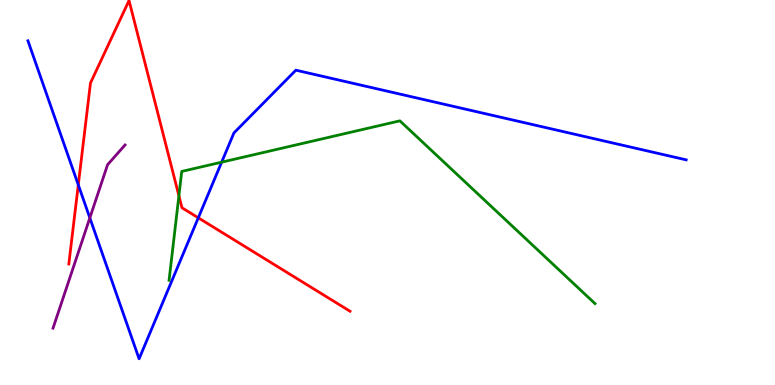[{'lines': ['blue', 'red'], 'intersections': [{'x': 1.01, 'y': 5.2}, {'x': 2.56, 'y': 4.34}]}, {'lines': ['green', 'red'], 'intersections': [{'x': 2.31, 'y': 4.92}]}, {'lines': ['purple', 'red'], 'intersections': []}, {'lines': ['blue', 'green'], 'intersections': [{'x': 2.86, 'y': 5.79}]}, {'lines': ['blue', 'purple'], 'intersections': [{'x': 1.16, 'y': 4.34}]}, {'lines': ['green', 'purple'], 'intersections': []}]